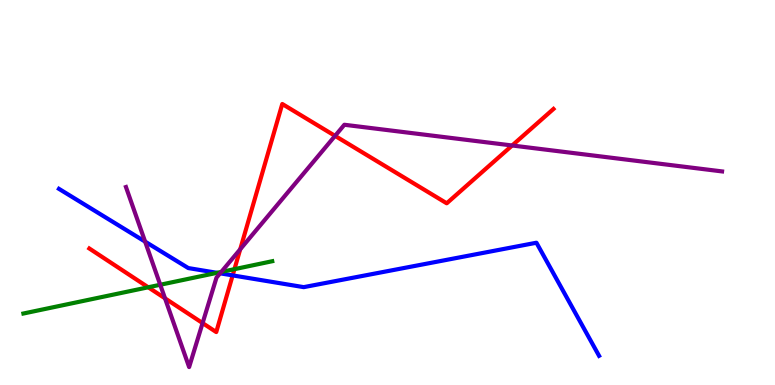[{'lines': ['blue', 'red'], 'intersections': [{'x': 3.0, 'y': 2.85}]}, {'lines': ['green', 'red'], 'intersections': [{'x': 1.91, 'y': 2.54}, {'x': 3.03, 'y': 3.01}]}, {'lines': ['purple', 'red'], 'intersections': [{'x': 2.13, 'y': 2.25}, {'x': 2.61, 'y': 1.61}, {'x': 3.1, 'y': 3.53}, {'x': 4.32, 'y': 6.47}, {'x': 6.61, 'y': 6.22}]}, {'lines': ['blue', 'green'], 'intersections': [{'x': 2.8, 'y': 2.91}]}, {'lines': ['blue', 'purple'], 'intersections': [{'x': 1.87, 'y': 3.72}, {'x': 2.84, 'y': 2.9}]}, {'lines': ['green', 'purple'], 'intersections': [{'x': 2.07, 'y': 2.6}, {'x': 2.86, 'y': 2.94}]}]